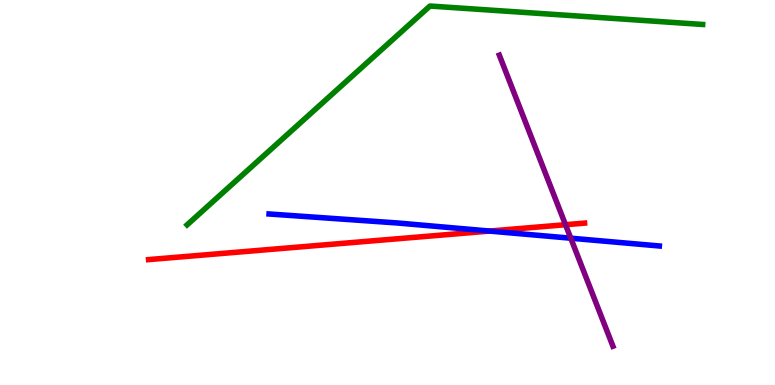[{'lines': ['blue', 'red'], 'intersections': [{'x': 6.32, 'y': 4.0}]}, {'lines': ['green', 'red'], 'intersections': []}, {'lines': ['purple', 'red'], 'intersections': [{'x': 7.3, 'y': 4.16}]}, {'lines': ['blue', 'green'], 'intersections': []}, {'lines': ['blue', 'purple'], 'intersections': [{'x': 7.36, 'y': 3.81}]}, {'lines': ['green', 'purple'], 'intersections': []}]